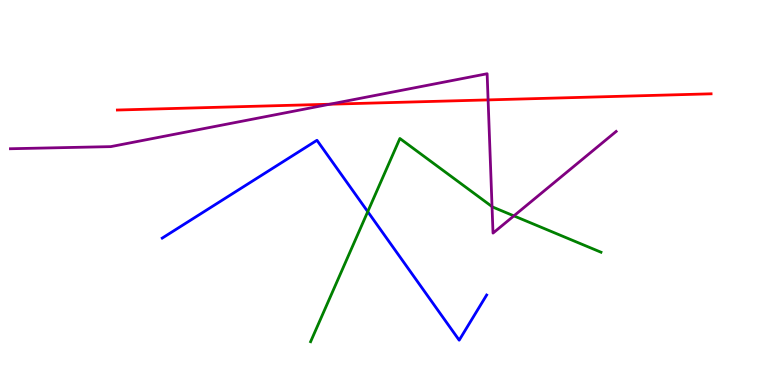[{'lines': ['blue', 'red'], 'intersections': []}, {'lines': ['green', 'red'], 'intersections': []}, {'lines': ['purple', 'red'], 'intersections': [{'x': 4.25, 'y': 7.29}, {'x': 6.3, 'y': 7.41}]}, {'lines': ['blue', 'green'], 'intersections': [{'x': 4.75, 'y': 4.5}]}, {'lines': ['blue', 'purple'], 'intersections': []}, {'lines': ['green', 'purple'], 'intersections': [{'x': 6.35, 'y': 4.63}, {'x': 6.63, 'y': 4.39}]}]